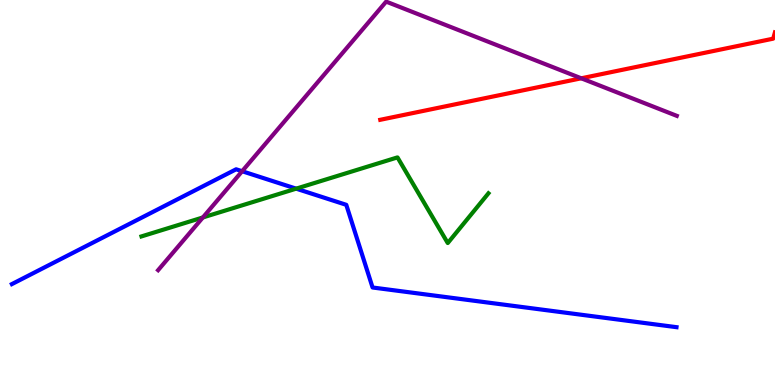[{'lines': ['blue', 'red'], 'intersections': []}, {'lines': ['green', 'red'], 'intersections': []}, {'lines': ['purple', 'red'], 'intersections': [{'x': 7.5, 'y': 7.97}]}, {'lines': ['blue', 'green'], 'intersections': [{'x': 3.82, 'y': 5.1}]}, {'lines': ['blue', 'purple'], 'intersections': [{'x': 3.12, 'y': 5.55}]}, {'lines': ['green', 'purple'], 'intersections': [{'x': 2.62, 'y': 4.35}]}]